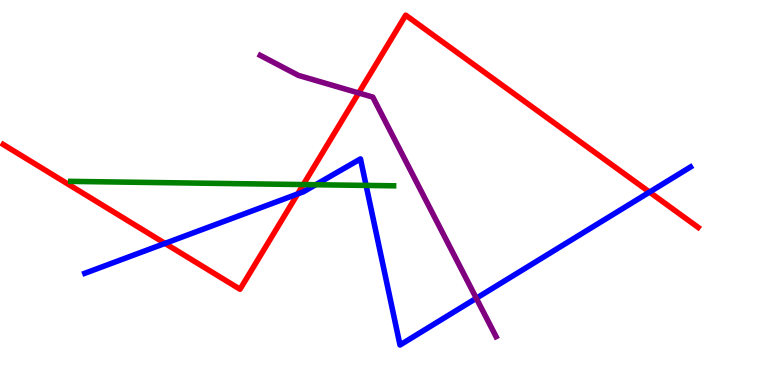[{'lines': ['blue', 'red'], 'intersections': [{'x': 2.13, 'y': 3.68}, {'x': 3.84, 'y': 4.96}, {'x': 8.38, 'y': 5.01}]}, {'lines': ['green', 'red'], 'intersections': [{'x': 3.91, 'y': 5.21}]}, {'lines': ['purple', 'red'], 'intersections': [{'x': 4.63, 'y': 7.58}]}, {'lines': ['blue', 'green'], 'intersections': [{'x': 4.07, 'y': 5.2}, {'x': 4.72, 'y': 5.18}]}, {'lines': ['blue', 'purple'], 'intersections': [{'x': 6.15, 'y': 2.25}]}, {'lines': ['green', 'purple'], 'intersections': []}]